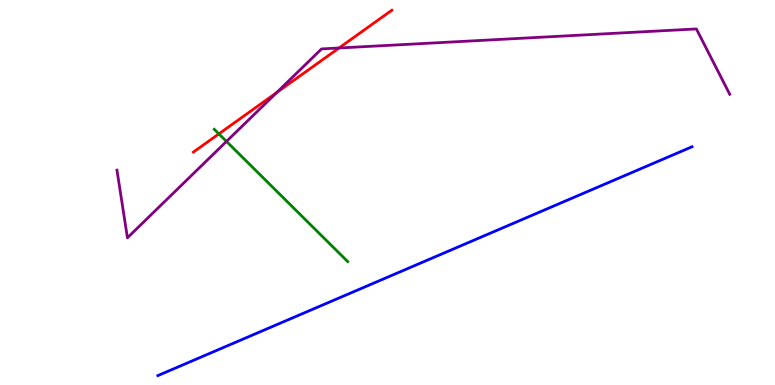[{'lines': ['blue', 'red'], 'intersections': []}, {'lines': ['green', 'red'], 'intersections': [{'x': 2.82, 'y': 6.52}]}, {'lines': ['purple', 'red'], 'intersections': [{'x': 3.57, 'y': 7.6}, {'x': 4.37, 'y': 8.75}]}, {'lines': ['blue', 'green'], 'intersections': []}, {'lines': ['blue', 'purple'], 'intersections': []}, {'lines': ['green', 'purple'], 'intersections': [{'x': 2.92, 'y': 6.33}]}]